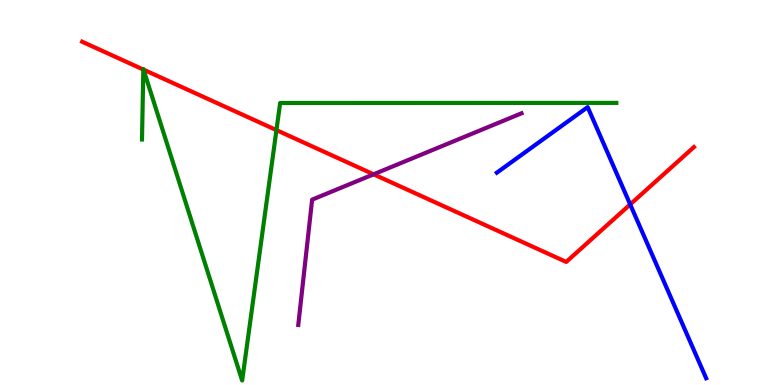[{'lines': ['blue', 'red'], 'intersections': [{'x': 8.13, 'y': 4.69}]}, {'lines': ['green', 'red'], 'intersections': [{'x': 1.85, 'y': 8.19}, {'x': 1.85, 'y': 8.19}, {'x': 3.57, 'y': 6.62}]}, {'lines': ['purple', 'red'], 'intersections': [{'x': 4.82, 'y': 5.47}]}, {'lines': ['blue', 'green'], 'intersections': []}, {'lines': ['blue', 'purple'], 'intersections': []}, {'lines': ['green', 'purple'], 'intersections': []}]